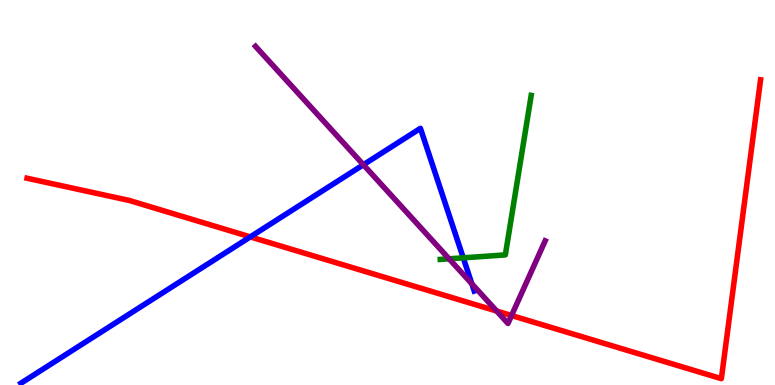[{'lines': ['blue', 'red'], 'intersections': [{'x': 3.23, 'y': 3.85}]}, {'lines': ['green', 'red'], 'intersections': []}, {'lines': ['purple', 'red'], 'intersections': [{'x': 6.41, 'y': 1.92}, {'x': 6.6, 'y': 1.8}]}, {'lines': ['blue', 'green'], 'intersections': [{'x': 5.98, 'y': 3.3}]}, {'lines': ['blue', 'purple'], 'intersections': [{'x': 4.69, 'y': 5.72}, {'x': 6.09, 'y': 2.63}]}, {'lines': ['green', 'purple'], 'intersections': [{'x': 5.79, 'y': 3.28}]}]